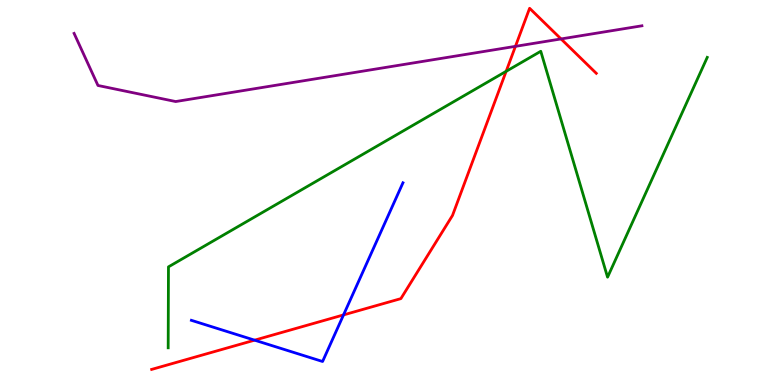[{'lines': ['blue', 'red'], 'intersections': [{'x': 3.29, 'y': 1.16}, {'x': 4.43, 'y': 1.82}]}, {'lines': ['green', 'red'], 'intersections': [{'x': 6.53, 'y': 8.15}]}, {'lines': ['purple', 'red'], 'intersections': [{'x': 6.65, 'y': 8.8}, {'x': 7.24, 'y': 8.99}]}, {'lines': ['blue', 'green'], 'intersections': []}, {'lines': ['blue', 'purple'], 'intersections': []}, {'lines': ['green', 'purple'], 'intersections': []}]